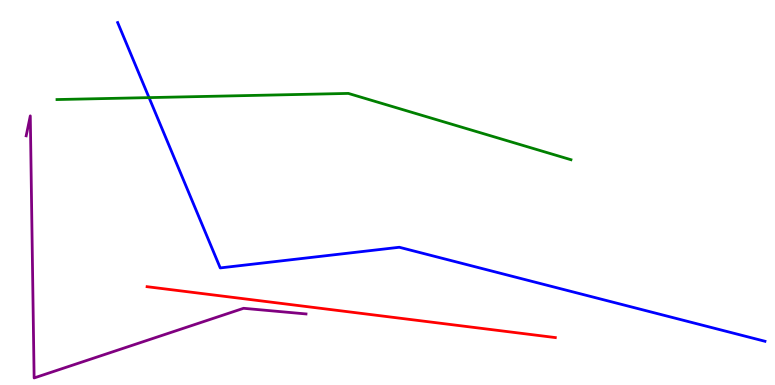[{'lines': ['blue', 'red'], 'intersections': []}, {'lines': ['green', 'red'], 'intersections': []}, {'lines': ['purple', 'red'], 'intersections': []}, {'lines': ['blue', 'green'], 'intersections': [{'x': 1.92, 'y': 7.46}]}, {'lines': ['blue', 'purple'], 'intersections': []}, {'lines': ['green', 'purple'], 'intersections': []}]